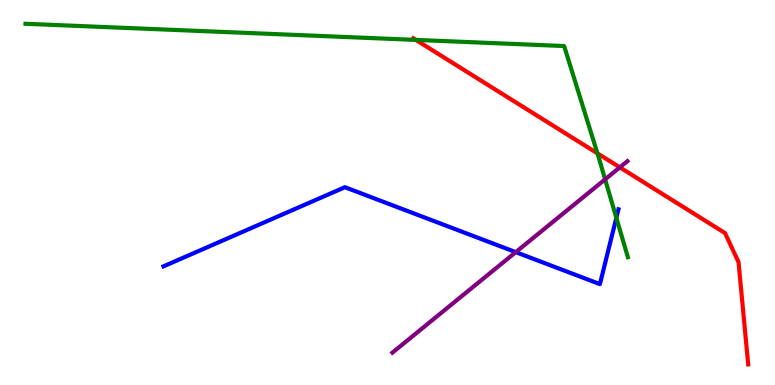[{'lines': ['blue', 'red'], 'intersections': []}, {'lines': ['green', 'red'], 'intersections': [{'x': 5.37, 'y': 8.96}, {'x': 7.71, 'y': 6.02}]}, {'lines': ['purple', 'red'], 'intersections': [{'x': 8.0, 'y': 5.65}]}, {'lines': ['blue', 'green'], 'intersections': [{'x': 7.95, 'y': 4.34}]}, {'lines': ['blue', 'purple'], 'intersections': [{'x': 6.66, 'y': 3.45}]}, {'lines': ['green', 'purple'], 'intersections': [{'x': 7.81, 'y': 5.34}]}]